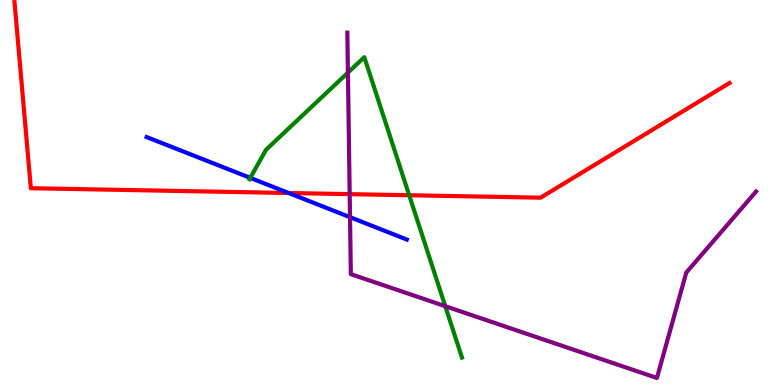[{'lines': ['blue', 'red'], 'intersections': [{'x': 3.72, 'y': 4.99}]}, {'lines': ['green', 'red'], 'intersections': [{'x': 5.28, 'y': 4.93}]}, {'lines': ['purple', 'red'], 'intersections': [{'x': 4.51, 'y': 4.96}]}, {'lines': ['blue', 'green'], 'intersections': [{'x': 3.23, 'y': 5.38}]}, {'lines': ['blue', 'purple'], 'intersections': [{'x': 4.52, 'y': 4.36}]}, {'lines': ['green', 'purple'], 'intersections': [{'x': 4.49, 'y': 8.11}, {'x': 5.75, 'y': 2.05}]}]